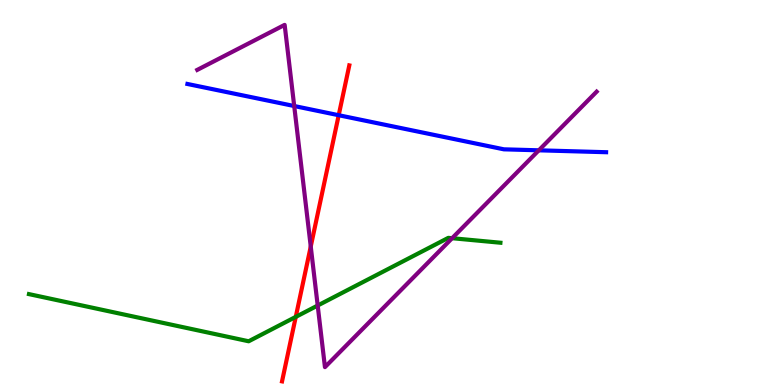[{'lines': ['blue', 'red'], 'intersections': [{'x': 4.37, 'y': 7.01}]}, {'lines': ['green', 'red'], 'intersections': [{'x': 3.82, 'y': 1.77}]}, {'lines': ['purple', 'red'], 'intersections': [{'x': 4.01, 'y': 3.6}]}, {'lines': ['blue', 'green'], 'intersections': []}, {'lines': ['blue', 'purple'], 'intersections': [{'x': 3.8, 'y': 7.25}, {'x': 6.95, 'y': 6.1}]}, {'lines': ['green', 'purple'], 'intersections': [{'x': 4.1, 'y': 2.06}, {'x': 5.83, 'y': 3.81}]}]